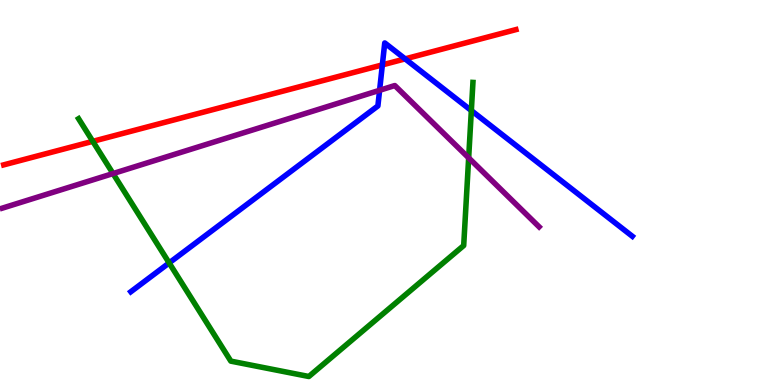[{'lines': ['blue', 'red'], 'intersections': [{'x': 4.93, 'y': 8.31}, {'x': 5.23, 'y': 8.47}]}, {'lines': ['green', 'red'], 'intersections': [{'x': 1.2, 'y': 6.33}]}, {'lines': ['purple', 'red'], 'intersections': []}, {'lines': ['blue', 'green'], 'intersections': [{'x': 2.18, 'y': 3.17}, {'x': 6.08, 'y': 7.13}]}, {'lines': ['blue', 'purple'], 'intersections': [{'x': 4.9, 'y': 7.65}]}, {'lines': ['green', 'purple'], 'intersections': [{'x': 1.46, 'y': 5.49}, {'x': 6.05, 'y': 5.9}]}]